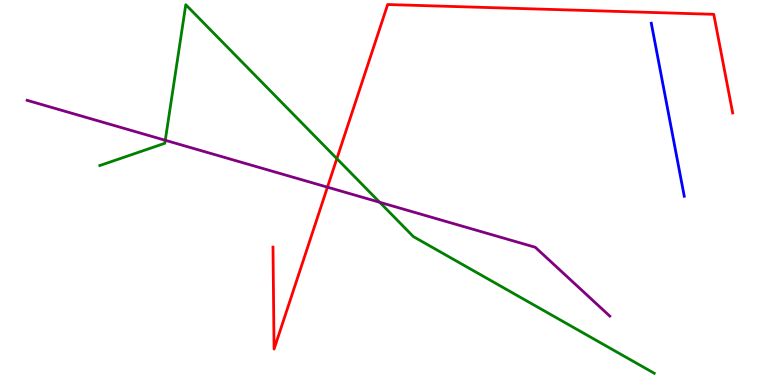[{'lines': ['blue', 'red'], 'intersections': []}, {'lines': ['green', 'red'], 'intersections': [{'x': 4.35, 'y': 5.88}]}, {'lines': ['purple', 'red'], 'intersections': [{'x': 4.23, 'y': 5.14}]}, {'lines': ['blue', 'green'], 'intersections': []}, {'lines': ['blue', 'purple'], 'intersections': []}, {'lines': ['green', 'purple'], 'intersections': [{'x': 2.13, 'y': 6.36}, {'x': 4.9, 'y': 4.75}]}]